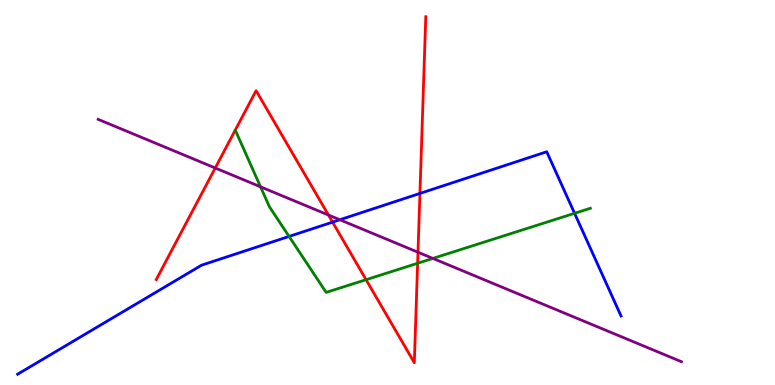[{'lines': ['blue', 'red'], 'intersections': [{'x': 4.29, 'y': 4.23}, {'x': 5.42, 'y': 4.98}]}, {'lines': ['green', 'red'], 'intersections': [{'x': 4.72, 'y': 2.74}, {'x': 5.39, 'y': 3.16}]}, {'lines': ['purple', 'red'], 'intersections': [{'x': 2.78, 'y': 5.64}, {'x': 4.24, 'y': 4.41}, {'x': 5.39, 'y': 3.45}]}, {'lines': ['blue', 'green'], 'intersections': [{'x': 3.73, 'y': 3.86}, {'x': 7.41, 'y': 4.46}]}, {'lines': ['blue', 'purple'], 'intersections': [{'x': 4.38, 'y': 4.29}]}, {'lines': ['green', 'purple'], 'intersections': [{'x': 3.36, 'y': 5.15}, {'x': 5.59, 'y': 3.29}]}]